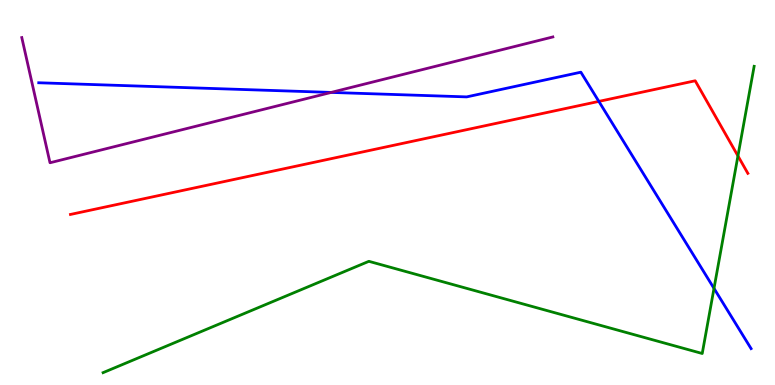[{'lines': ['blue', 'red'], 'intersections': [{'x': 7.73, 'y': 7.37}]}, {'lines': ['green', 'red'], 'intersections': [{'x': 9.52, 'y': 5.95}]}, {'lines': ['purple', 'red'], 'intersections': []}, {'lines': ['blue', 'green'], 'intersections': [{'x': 9.21, 'y': 2.51}]}, {'lines': ['blue', 'purple'], 'intersections': [{'x': 4.27, 'y': 7.6}]}, {'lines': ['green', 'purple'], 'intersections': []}]